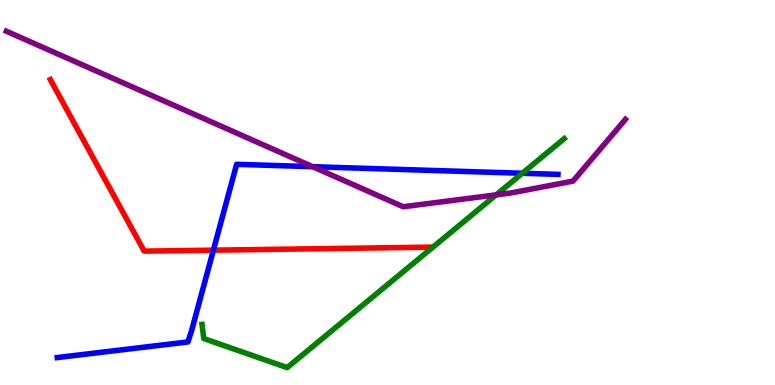[{'lines': ['blue', 'red'], 'intersections': [{'x': 2.75, 'y': 3.5}]}, {'lines': ['green', 'red'], 'intersections': []}, {'lines': ['purple', 'red'], 'intersections': []}, {'lines': ['blue', 'green'], 'intersections': [{'x': 6.74, 'y': 5.5}]}, {'lines': ['blue', 'purple'], 'intersections': [{'x': 4.03, 'y': 5.67}]}, {'lines': ['green', 'purple'], 'intersections': [{'x': 6.4, 'y': 4.94}]}]